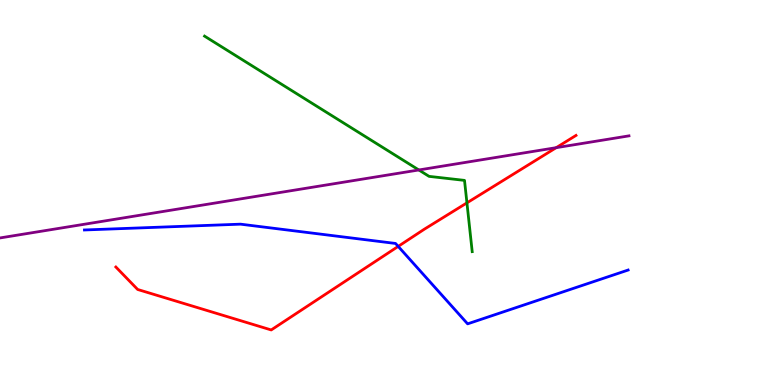[{'lines': ['blue', 'red'], 'intersections': [{'x': 5.14, 'y': 3.6}]}, {'lines': ['green', 'red'], 'intersections': [{'x': 6.02, 'y': 4.73}]}, {'lines': ['purple', 'red'], 'intersections': [{'x': 7.18, 'y': 6.16}]}, {'lines': ['blue', 'green'], 'intersections': []}, {'lines': ['blue', 'purple'], 'intersections': []}, {'lines': ['green', 'purple'], 'intersections': [{'x': 5.4, 'y': 5.59}]}]